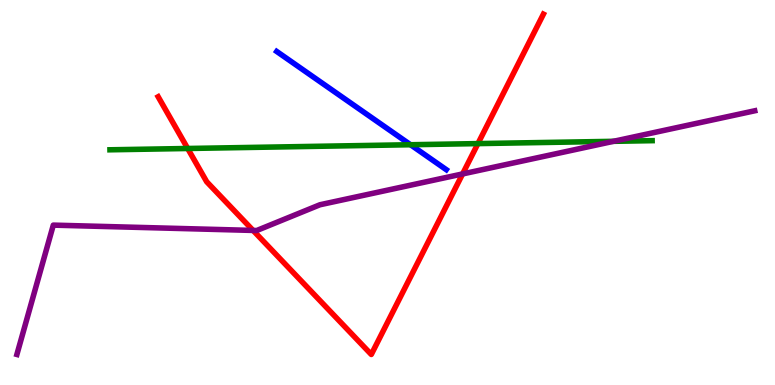[{'lines': ['blue', 'red'], 'intersections': []}, {'lines': ['green', 'red'], 'intersections': [{'x': 2.42, 'y': 6.14}, {'x': 6.17, 'y': 6.27}]}, {'lines': ['purple', 'red'], 'intersections': [{'x': 3.27, 'y': 4.01}, {'x': 5.97, 'y': 5.48}]}, {'lines': ['blue', 'green'], 'intersections': [{'x': 5.3, 'y': 6.24}]}, {'lines': ['blue', 'purple'], 'intersections': []}, {'lines': ['green', 'purple'], 'intersections': [{'x': 7.92, 'y': 6.33}]}]